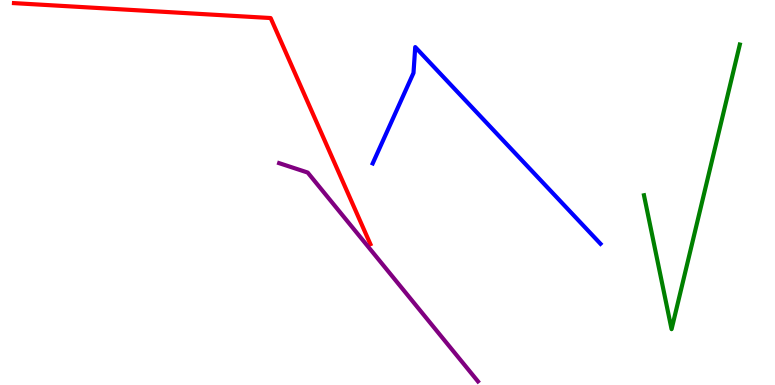[{'lines': ['blue', 'red'], 'intersections': []}, {'lines': ['green', 'red'], 'intersections': []}, {'lines': ['purple', 'red'], 'intersections': []}, {'lines': ['blue', 'green'], 'intersections': []}, {'lines': ['blue', 'purple'], 'intersections': []}, {'lines': ['green', 'purple'], 'intersections': []}]